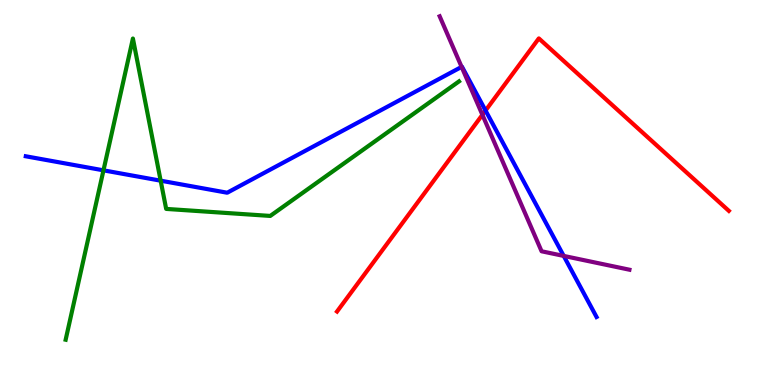[{'lines': ['blue', 'red'], 'intersections': [{'x': 6.27, 'y': 7.13}]}, {'lines': ['green', 'red'], 'intersections': []}, {'lines': ['purple', 'red'], 'intersections': [{'x': 6.22, 'y': 7.02}]}, {'lines': ['blue', 'green'], 'intersections': [{'x': 1.34, 'y': 5.58}, {'x': 2.07, 'y': 5.31}]}, {'lines': ['blue', 'purple'], 'intersections': [{'x': 5.96, 'y': 8.26}, {'x': 7.27, 'y': 3.35}]}, {'lines': ['green', 'purple'], 'intersections': []}]